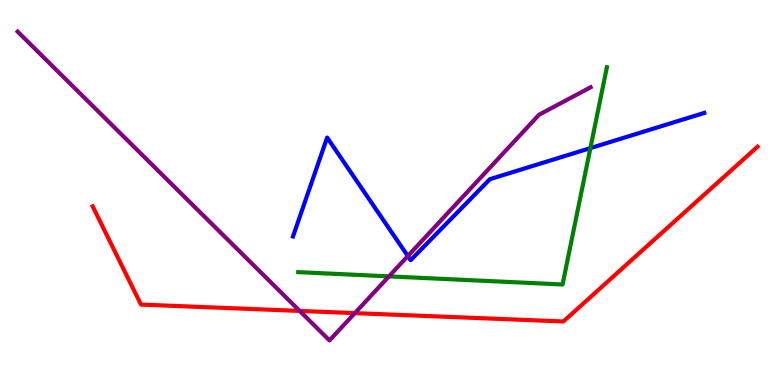[{'lines': ['blue', 'red'], 'intersections': []}, {'lines': ['green', 'red'], 'intersections': []}, {'lines': ['purple', 'red'], 'intersections': [{'x': 3.87, 'y': 1.92}, {'x': 4.58, 'y': 1.87}]}, {'lines': ['blue', 'green'], 'intersections': [{'x': 7.62, 'y': 6.15}]}, {'lines': ['blue', 'purple'], 'intersections': [{'x': 5.26, 'y': 3.35}]}, {'lines': ['green', 'purple'], 'intersections': [{'x': 5.02, 'y': 2.82}]}]